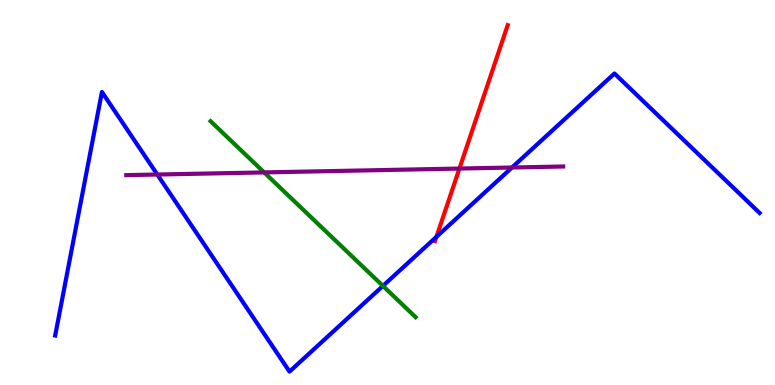[{'lines': ['blue', 'red'], 'intersections': [{'x': 5.63, 'y': 3.85}]}, {'lines': ['green', 'red'], 'intersections': []}, {'lines': ['purple', 'red'], 'intersections': [{'x': 5.93, 'y': 5.62}]}, {'lines': ['blue', 'green'], 'intersections': [{'x': 4.94, 'y': 2.57}]}, {'lines': ['blue', 'purple'], 'intersections': [{'x': 2.03, 'y': 5.47}, {'x': 6.61, 'y': 5.65}]}, {'lines': ['green', 'purple'], 'intersections': [{'x': 3.41, 'y': 5.52}]}]